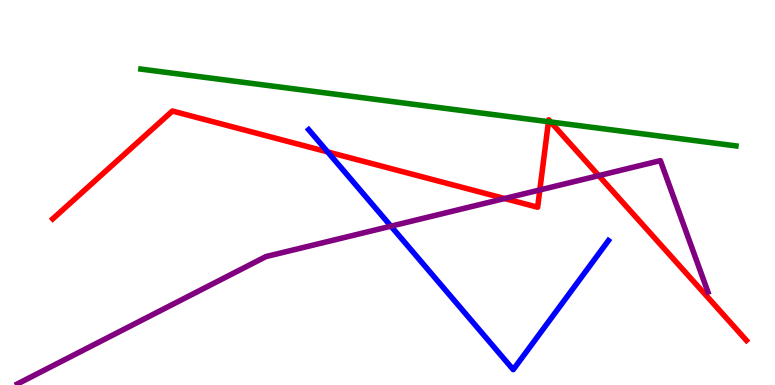[{'lines': ['blue', 'red'], 'intersections': [{'x': 4.23, 'y': 6.05}]}, {'lines': ['green', 'red'], 'intersections': [{'x': 7.08, 'y': 6.84}, {'x': 7.11, 'y': 6.83}]}, {'lines': ['purple', 'red'], 'intersections': [{'x': 6.51, 'y': 4.84}, {'x': 6.97, 'y': 5.07}, {'x': 7.73, 'y': 5.44}]}, {'lines': ['blue', 'green'], 'intersections': []}, {'lines': ['blue', 'purple'], 'intersections': [{'x': 5.04, 'y': 4.13}]}, {'lines': ['green', 'purple'], 'intersections': []}]